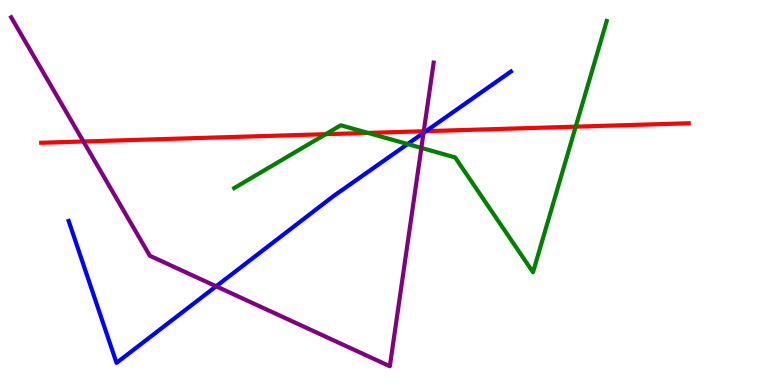[{'lines': ['blue', 'red'], 'intersections': [{'x': 5.5, 'y': 6.59}]}, {'lines': ['green', 'red'], 'intersections': [{'x': 4.2, 'y': 6.51}, {'x': 4.75, 'y': 6.55}, {'x': 7.43, 'y': 6.71}]}, {'lines': ['purple', 'red'], 'intersections': [{'x': 1.08, 'y': 6.33}, {'x': 5.47, 'y': 6.59}]}, {'lines': ['blue', 'green'], 'intersections': [{'x': 5.26, 'y': 6.26}]}, {'lines': ['blue', 'purple'], 'intersections': [{'x': 2.79, 'y': 2.56}, {'x': 5.46, 'y': 6.55}]}, {'lines': ['green', 'purple'], 'intersections': [{'x': 5.44, 'y': 6.16}]}]